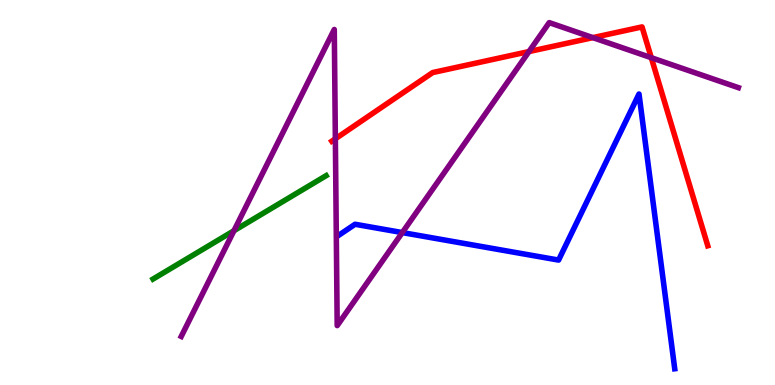[{'lines': ['blue', 'red'], 'intersections': []}, {'lines': ['green', 'red'], 'intersections': []}, {'lines': ['purple', 'red'], 'intersections': [{'x': 4.33, 'y': 6.4}, {'x': 6.83, 'y': 8.66}, {'x': 7.65, 'y': 9.02}, {'x': 8.4, 'y': 8.5}]}, {'lines': ['blue', 'green'], 'intersections': []}, {'lines': ['blue', 'purple'], 'intersections': [{'x': 5.19, 'y': 3.96}]}, {'lines': ['green', 'purple'], 'intersections': [{'x': 3.02, 'y': 4.01}]}]